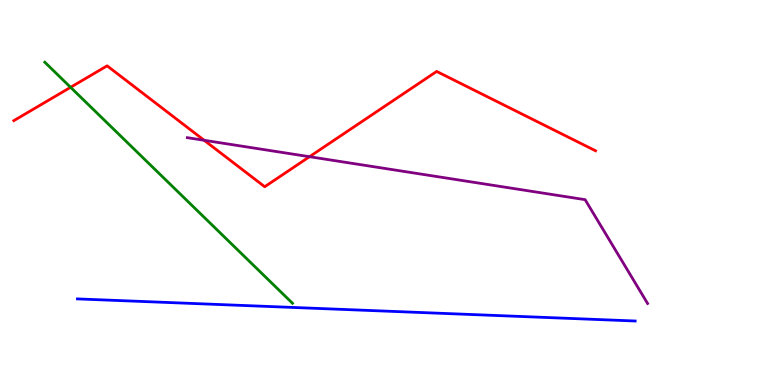[{'lines': ['blue', 'red'], 'intersections': []}, {'lines': ['green', 'red'], 'intersections': [{'x': 0.911, 'y': 7.73}]}, {'lines': ['purple', 'red'], 'intersections': [{'x': 2.63, 'y': 6.36}, {'x': 3.99, 'y': 5.93}]}, {'lines': ['blue', 'green'], 'intersections': []}, {'lines': ['blue', 'purple'], 'intersections': []}, {'lines': ['green', 'purple'], 'intersections': []}]